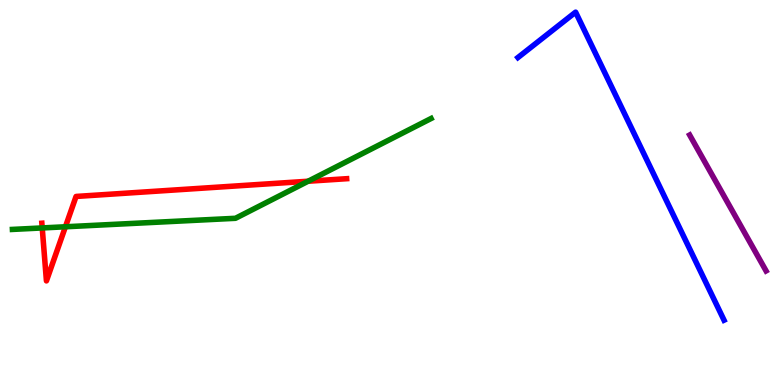[{'lines': ['blue', 'red'], 'intersections': []}, {'lines': ['green', 'red'], 'intersections': [{'x': 0.545, 'y': 4.08}, {'x': 0.844, 'y': 4.11}, {'x': 3.98, 'y': 5.29}]}, {'lines': ['purple', 'red'], 'intersections': []}, {'lines': ['blue', 'green'], 'intersections': []}, {'lines': ['blue', 'purple'], 'intersections': []}, {'lines': ['green', 'purple'], 'intersections': []}]